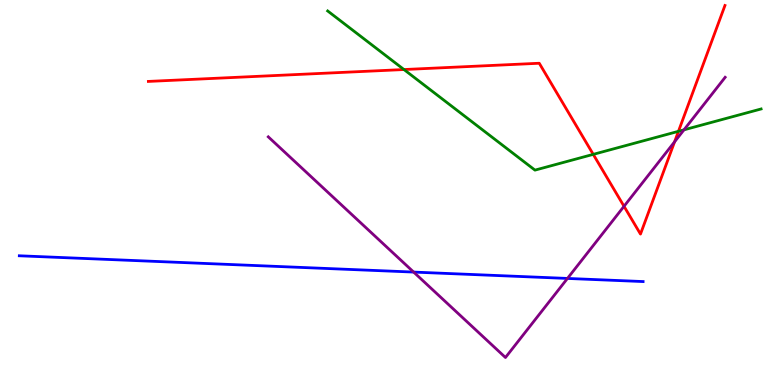[{'lines': ['blue', 'red'], 'intersections': []}, {'lines': ['green', 'red'], 'intersections': [{'x': 5.21, 'y': 8.19}, {'x': 7.65, 'y': 5.99}, {'x': 8.75, 'y': 6.59}]}, {'lines': ['purple', 'red'], 'intersections': [{'x': 8.05, 'y': 4.64}, {'x': 8.7, 'y': 6.32}]}, {'lines': ['blue', 'green'], 'intersections': []}, {'lines': ['blue', 'purple'], 'intersections': [{'x': 5.34, 'y': 2.93}, {'x': 7.32, 'y': 2.77}]}, {'lines': ['green', 'purple'], 'intersections': [{'x': 8.83, 'y': 6.63}]}]